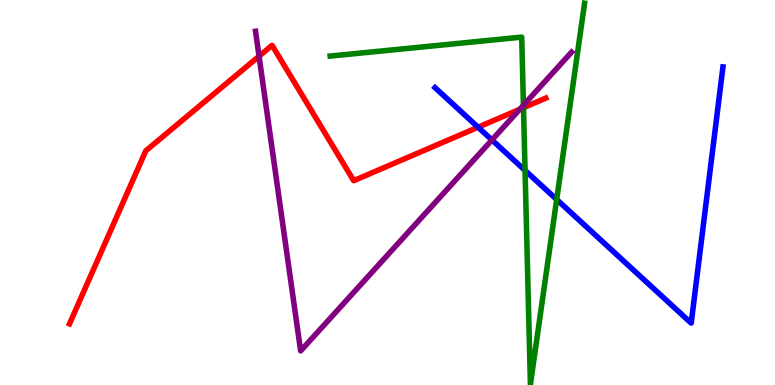[{'lines': ['blue', 'red'], 'intersections': [{'x': 6.17, 'y': 6.7}]}, {'lines': ['green', 'red'], 'intersections': [{'x': 6.75, 'y': 7.2}]}, {'lines': ['purple', 'red'], 'intersections': [{'x': 3.34, 'y': 8.54}, {'x': 6.71, 'y': 7.16}]}, {'lines': ['blue', 'green'], 'intersections': [{'x': 6.77, 'y': 5.57}, {'x': 7.18, 'y': 4.82}]}, {'lines': ['blue', 'purple'], 'intersections': [{'x': 6.35, 'y': 6.36}]}, {'lines': ['green', 'purple'], 'intersections': [{'x': 6.75, 'y': 7.27}]}]